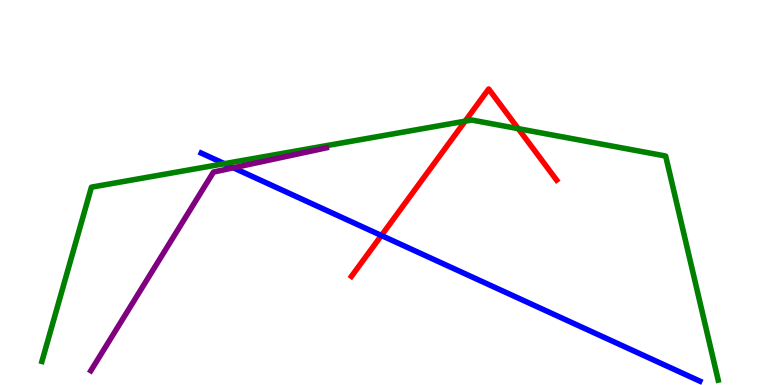[{'lines': ['blue', 'red'], 'intersections': [{'x': 4.92, 'y': 3.88}]}, {'lines': ['green', 'red'], 'intersections': [{'x': 6.0, 'y': 6.85}, {'x': 6.69, 'y': 6.66}]}, {'lines': ['purple', 'red'], 'intersections': []}, {'lines': ['blue', 'green'], 'intersections': [{'x': 2.9, 'y': 5.75}]}, {'lines': ['blue', 'purple'], 'intersections': [{'x': 3.01, 'y': 5.64}]}, {'lines': ['green', 'purple'], 'intersections': []}]